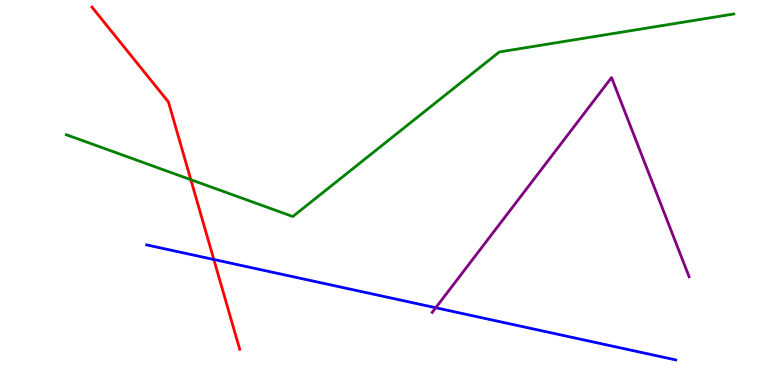[{'lines': ['blue', 'red'], 'intersections': [{'x': 2.76, 'y': 3.26}]}, {'lines': ['green', 'red'], 'intersections': [{'x': 2.46, 'y': 5.33}]}, {'lines': ['purple', 'red'], 'intersections': []}, {'lines': ['blue', 'green'], 'intersections': []}, {'lines': ['blue', 'purple'], 'intersections': [{'x': 5.62, 'y': 2.01}]}, {'lines': ['green', 'purple'], 'intersections': []}]